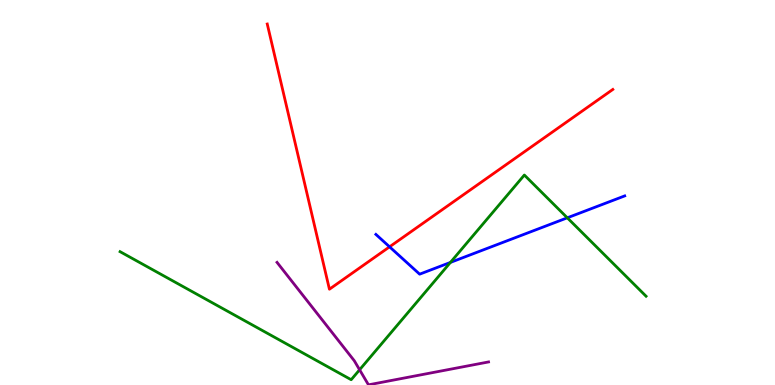[{'lines': ['blue', 'red'], 'intersections': [{'x': 5.03, 'y': 3.59}]}, {'lines': ['green', 'red'], 'intersections': []}, {'lines': ['purple', 'red'], 'intersections': []}, {'lines': ['blue', 'green'], 'intersections': [{'x': 5.81, 'y': 3.18}, {'x': 7.32, 'y': 4.34}]}, {'lines': ['blue', 'purple'], 'intersections': []}, {'lines': ['green', 'purple'], 'intersections': [{'x': 4.64, 'y': 0.396}]}]